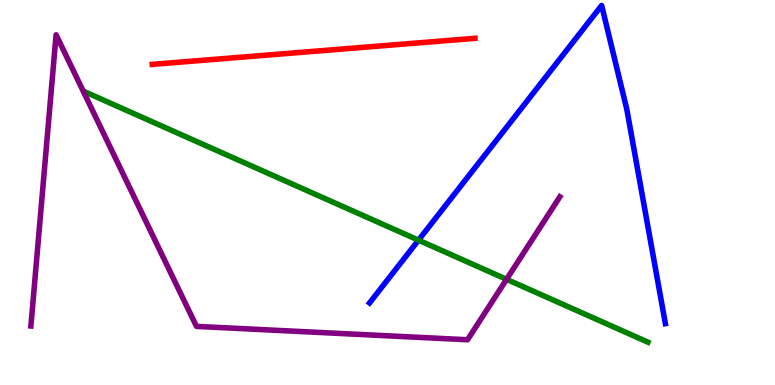[{'lines': ['blue', 'red'], 'intersections': []}, {'lines': ['green', 'red'], 'intersections': []}, {'lines': ['purple', 'red'], 'intersections': []}, {'lines': ['blue', 'green'], 'intersections': [{'x': 5.4, 'y': 3.76}]}, {'lines': ['blue', 'purple'], 'intersections': []}, {'lines': ['green', 'purple'], 'intersections': [{'x': 6.54, 'y': 2.74}]}]